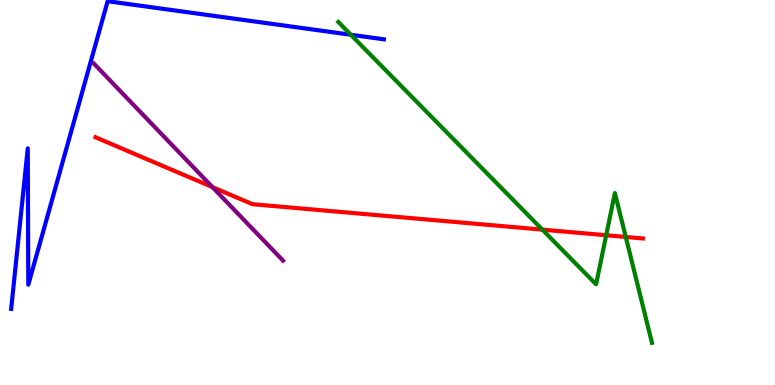[{'lines': ['blue', 'red'], 'intersections': []}, {'lines': ['green', 'red'], 'intersections': [{'x': 7.0, 'y': 4.04}, {'x': 7.82, 'y': 3.89}, {'x': 8.07, 'y': 3.85}]}, {'lines': ['purple', 'red'], 'intersections': [{'x': 2.74, 'y': 5.14}]}, {'lines': ['blue', 'green'], 'intersections': [{'x': 4.53, 'y': 9.1}]}, {'lines': ['blue', 'purple'], 'intersections': []}, {'lines': ['green', 'purple'], 'intersections': []}]